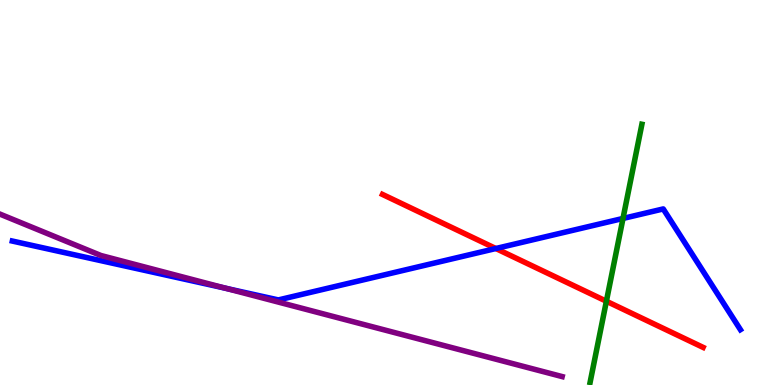[{'lines': ['blue', 'red'], 'intersections': [{'x': 6.4, 'y': 3.55}]}, {'lines': ['green', 'red'], 'intersections': [{'x': 7.82, 'y': 2.18}]}, {'lines': ['purple', 'red'], 'intersections': []}, {'lines': ['blue', 'green'], 'intersections': [{'x': 8.04, 'y': 4.33}]}, {'lines': ['blue', 'purple'], 'intersections': [{'x': 2.92, 'y': 2.51}]}, {'lines': ['green', 'purple'], 'intersections': []}]